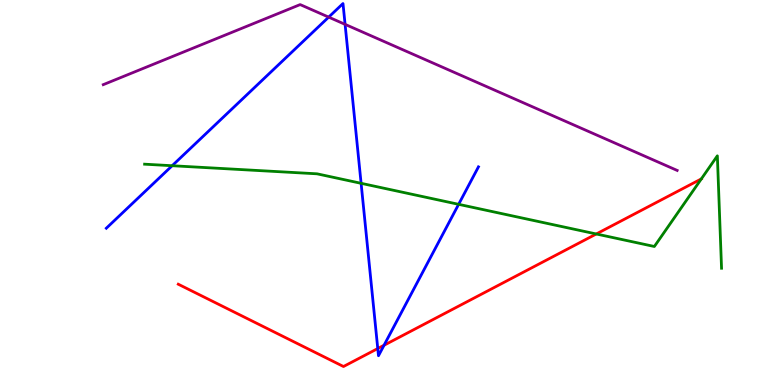[{'lines': ['blue', 'red'], 'intersections': [{'x': 4.87, 'y': 0.947}, {'x': 4.96, 'y': 1.03}]}, {'lines': ['green', 'red'], 'intersections': [{'x': 7.69, 'y': 3.92}, {'x': 9.05, 'y': 5.35}]}, {'lines': ['purple', 'red'], 'intersections': []}, {'lines': ['blue', 'green'], 'intersections': [{'x': 2.22, 'y': 5.7}, {'x': 4.66, 'y': 5.24}, {'x': 5.92, 'y': 4.69}]}, {'lines': ['blue', 'purple'], 'intersections': [{'x': 4.24, 'y': 9.55}, {'x': 4.45, 'y': 9.37}]}, {'lines': ['green', 'purple'], 'intersections': []}]